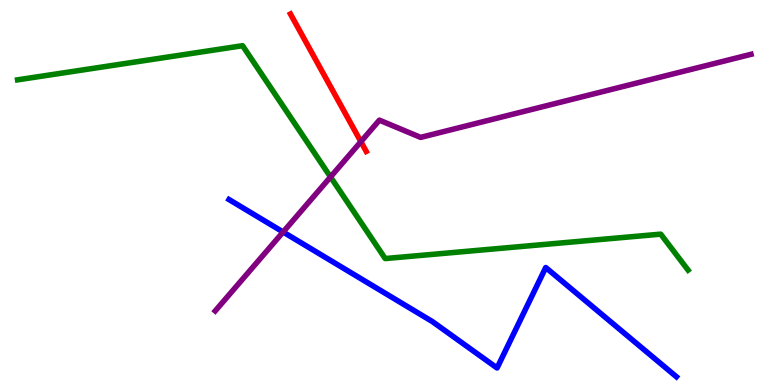[{'lines': ['blue', 'red'], 'intersections': []}, {'lines': ['green', 'red'], 'intersections': []}, {'lines': ['purple', 'red'], 'intersections': [{'x': 4.66, 'y': 6.32}]}, {'lines': ['blue', 'green'], 'intersections': []}, {'lines': ['blue', 'purple'], 'intersections': [{'x': 3.65, 'y': 3.97}]}, {'lines': ['green', 'purple'], 'intersections': [{'x': 4.26, 'y': 5.4}]}]